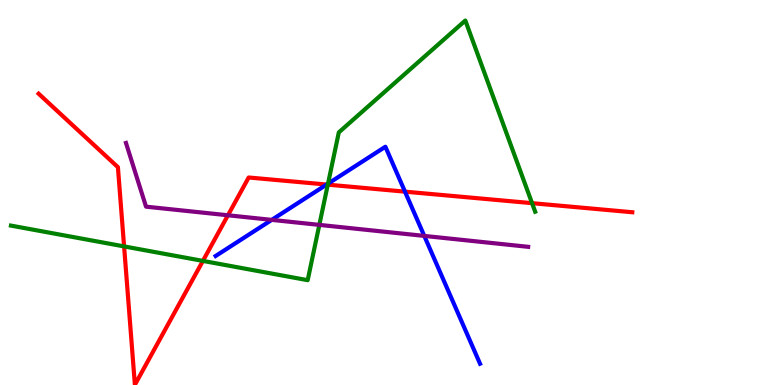[{'lines': ['blue', 'red'], 'intersections': [{'x': 4.21, 'y': 5.21}, {'x': 5.23, 'y': 5.02}]}, {'lines': ['green', 'red'], 'intersections': [{'x': 1.6, 'y': 3.6}, {'x': 2.62, 'y': 3.22}, {'x': 4.23, 'y': 5.2}, {'x': 6.87, 'y': 4.72}]}, {'lines': ['purple', 'red'], 'intersections': [{'x': 2.94, 'y': 4.41}]}, {'lines': ['blue', 'green'], 'intersections': [{'x': 4.23, 'y': 5.23}]}, {'lines': ['blue', 'purple'], 'intersections': [{'x': 3.51, 'y': 4.29}, {'x': 5.47, 'y': 3.87}]}, {'lines': ['green', 'purple'], 'intersections': [{'x': 4.12, 'y': 4.16}]}]